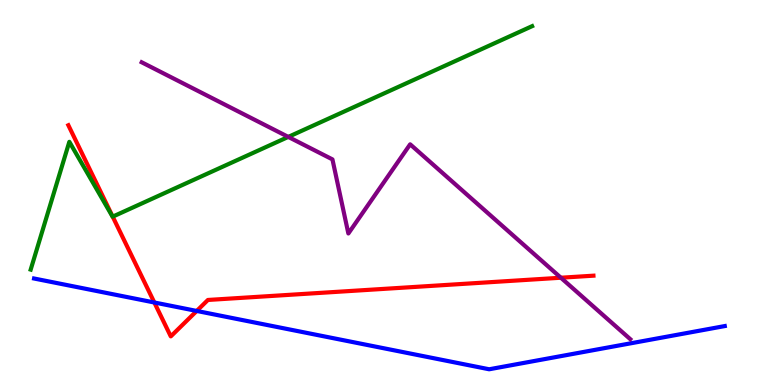[{'lines': ['blue', 'red'], 'intersections': [{'x': 1.99, 'y': 2.14}, {'x': 2.54, 'y': 1.92}]}, {'lines': ['green', 'red'], 'intersections': [{'x': 1.45, 'y': 4.37}]}, {'lines': ['purple', 'red'], 'intersections': [{'x': 7.24, 'y': 2.79}]}, {'lines': ['blue', 'green'], 'intersections': []}, {'lines': ['blue', 'purple'], 'intersections': []}, {'lines': ['green', 'purple'], 'intersections': [{'x': 3.72, 'y': 6.44}]}]